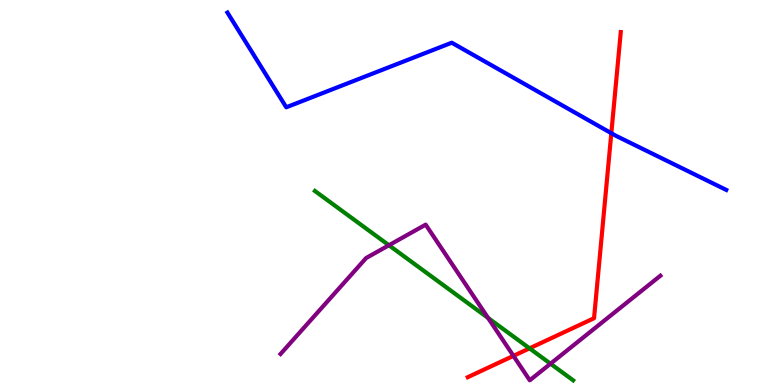[{'lines': ['blue', 'red'], 'intersections': [{'x': 7.89, 'y': 6.54}]}, {'lines': ['green', 'red'], 'intersections': [{'x': 6.83, 'y': 0.952}]}, {'lines': ['purple', 'red'], 'intersections': [{'x': 6.62, 'y': 0.757}]}, {'lines': ['blue', 'green'], 'intersections': []}, {'lines': ['blue', 'purple'], 'intersections': []}, {'lines': ['green', 'purple'], 'intersections': [{'x': 5.02, 'y': 3.63}, {'x': 6.3, 'y': 1.74}, {'x': 7.1, 'y': 0.553}]}]